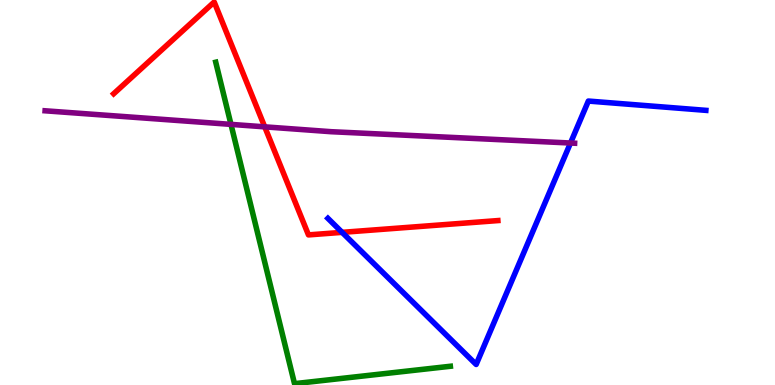[{'lines': ['blue', 'red'], 'intersections': [{'x': 4.41, 'y': 3.96}]}, {'lines': ['green', 'red'], 'intersections': []}, {'lines': ['purple', 'red'], 'intersections': [{'x': 3.42, 'y': 6.71}]}, {'lines': ['blue', 'green'], 'intersections': []}, {'lines': ['blue', 'purple'], 'intersections': [{'x': 7.36, 'y': 6.29}]}, {'lines': ['green', 'purple'], 'intersections': [{'x': 2.98, 'y': 6.77}]}]